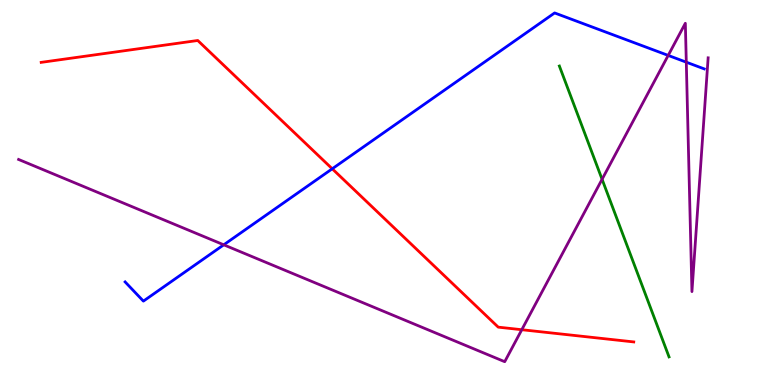[{'lines': ['blue', 'red'], 'intersections': [{'x': 4.29, 'y': 5.62}]}, {'lines': ['green', 'red'], 'intersections': []}, {'lines': ['purple', 'red'], 'intersections': [{'x': 6.73, 'y': 1.44}]}, {'lines': ['blue', 'green'], 'intersections': []}, {'lines': ['blue', 'purple'], 'intersections': [{'x': 2.89, 'y': 3.64}, {'x': 8.62, 'y': 8.56}, {'x': 8.86, 'y': 8.38}]}, {'lines': ['green', 'purple'], 'intersections': [{'x': 7.77, 'y': 5.34}]}]